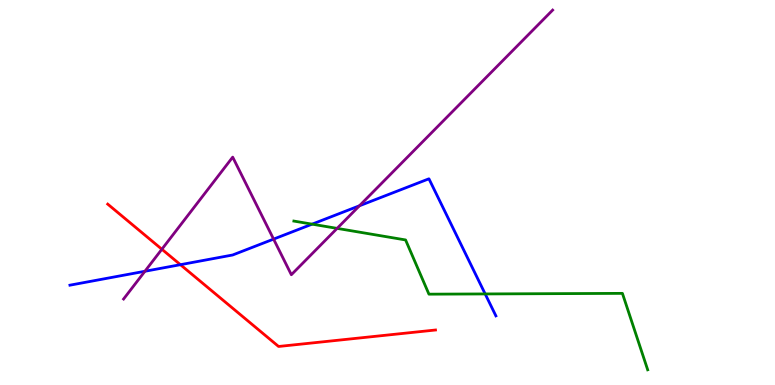[{'lines': ['blue', 'red'], 'intersections': [{'x': 2.33, 'y': 3.12}]}, {'lines': ['green', 'red'], 'intersections': []}, {'lines': ['purple', 'red'], 'intersections': [{'x': 2.09, 'y': 3.53}]}, {'lines': ['blue', 'green'], 'intersections': [{'x': 4.03, 'y': 4.18}, {'x': 6.26, 'y': 2.37}]}, {'lines': ['blue', 'purple'], 'intersections': [{'x': 1.87, 'y': 2.95}, {'x': 3.53, 'y': 3.79}, {'x': 4.64, 'y': 4.66}]}, {'lines': ['green', 'purple'], 'intersections': [{'x': 4.35, 'y': 4.07}]}]